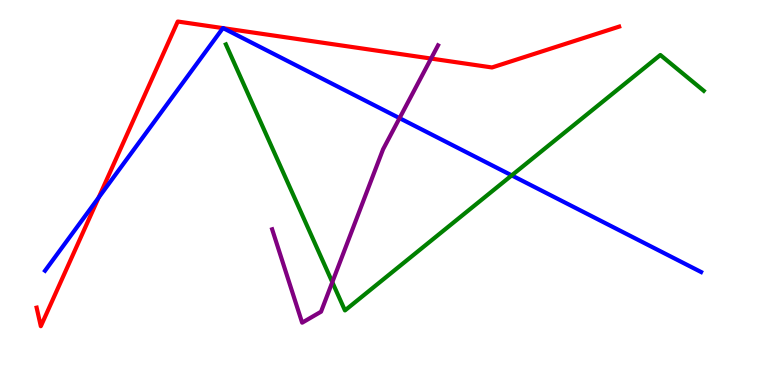[{'lines': ['blue', 'red'], 'intersections': [{'x': 1.27, 'y': 4.87}, {'x': 2.88, 'y': 9.27}, {'x': 2.88, 'y': 9.27}]}, {'lines': ['green', 'red'], 'intersections': []}, {'lines': ['purple', 'red'], 'intersections': [{'x': 5.56, 'y': 8.48}]}, {'lines': ['blue', 'green'], 'intersections': [{'x': 6.6, 'y': 5.44}]}, {'lines': ['blue', 'purple'], 'intersections': [{'x': 5.16, 'y': 6.93}]}, {'lines': ['green', 'purple'], 'intersections': [{'x': 4.29, 'y': 2.67}]}]